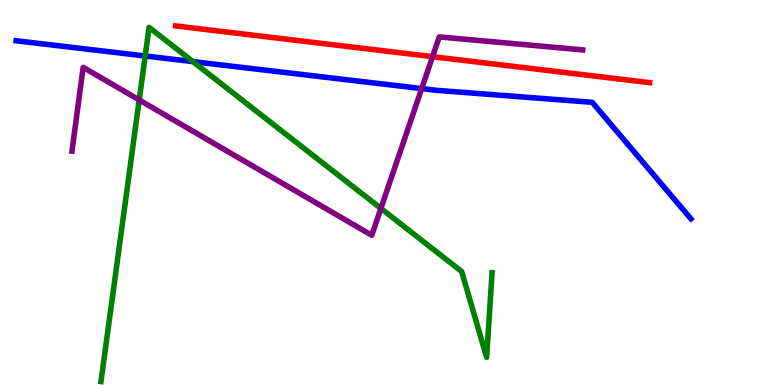[{'lines': ['blue', 'red'], 'intersections': []}, {'lines': ['green', 'red'], 'intersections': []}, {'lines': ['purple', 'red'], 'intersections': [{'x': 5.58, 'y': 8.53}]}, {'lines': ['blue', 'green'], 'intersections': [{'x': 1.87, 'y': 8.55}, {'x': 2.49, 'y': 8.4}]}, {'lines': ['blue', 'purple'], 'intersections': [{'x': 5.44, 'y': 7.7}]}, {'lines': ['green', 'purple'], 'intersections': [{'x': 1.8, 'y': 7.4}, {'x': 4.91, 'y': 4.59}]}]